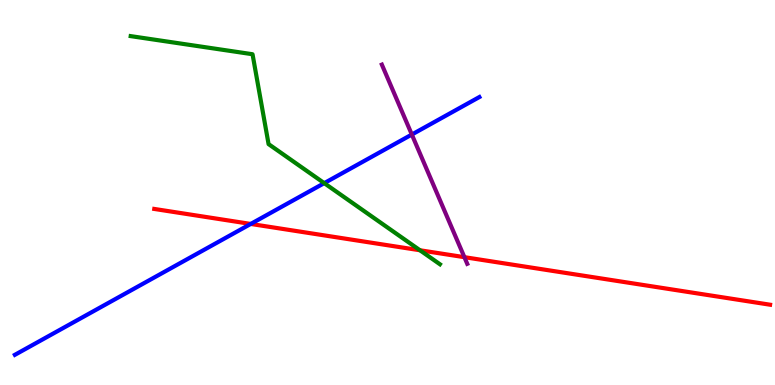[{'lines': ['blue', 'red'], 'intersections': [{'x': 3.24, 'y': 4.18}]}, {'lines': ['green', 'red'], 'intersections': [{'x': 5.42, 'y': 3.5}]}, {'lines': ['purple', 'red'], 'intersections': [{'x': 5.99, 'y': 3.32}]}, {'lines': ['blue', 'green'], 'intersections': [{'x': 4.18, 'y': 5.24}]}, {'lines': ['blue', 'purple'], 'intersections': [{'x': 5.31, 'y': 6.51}]}, {'lines': ['green', 'purple'], 'intersections': []}]